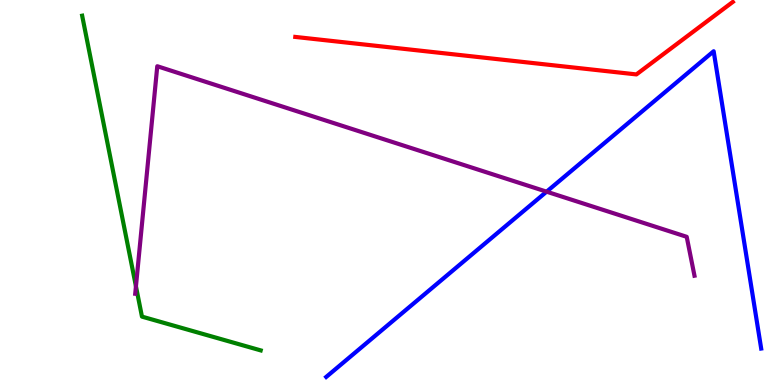[{'lines': ['blue', 'red'], 'intersections': []}, {'lines': ['green', 'red'], 'intersections': []}, {'lines': ['purple', 'red'], 'intersections': []}, {'lines': ['blue', 'green'], 'intersections': []}, {'lines': ['blue', 'purple'], 'intersections': [{'x': 7.05, 'y': 5.02}]}, {'lines': ['green', 'purple'], 'intersections': [{'x': 1.75, 'y': 2.56}]}]